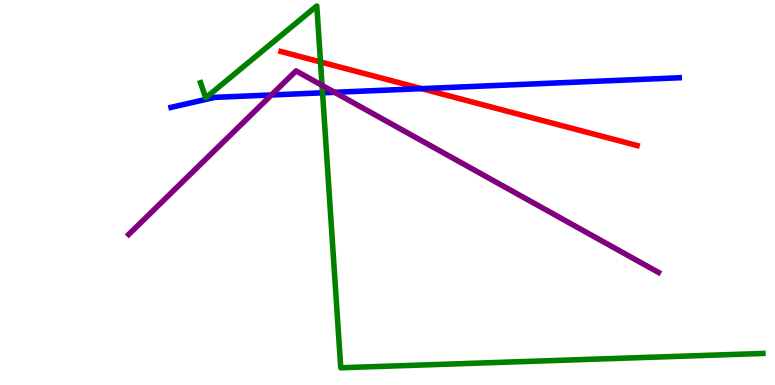[{'lines': ['blue', 'red'], 'intersections': [{'x': 5.44, 'y': 7.7}]}, {'lines': ['green', 'red'], 'intersections': [{'x': 4.14, 'y': 8.39}]}, {'lines': ['purple', 'red'], 'intersections': []}, {'lines': ['blue', 'green'], 'intersections': [{'x': 4.16, 'y': 7.59}]}, {'lines': ['blue', 'purple'], 'intersections': [{'x': 3.5, 'y': 7.53}, {'x': 4.32, 'y': 7.6}]}, {'lines': ['green', 'purple'], 'intersections': [{'x': 4.16, 'y': 7.78}]}]